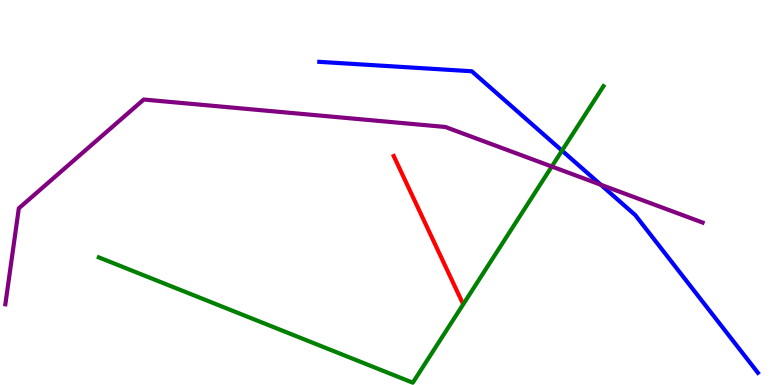[{'lines': ['blue', 'red'], 'intersections': []}, {'lines': ['green', 'red'], 'intersections': []}, {'lines': ['purple', 'red'], 'intersections': []}, {'lines': ['blue', 'green'], 'intersections': [{'x': 7.25, 'y': 6.09}]}, {'lines': ['blue', 'purple'], 'intersections': [{'x': 7.75, 'y': 5.2}]}, {'lines': ['green', 'purple'], 'intersections': [{'x': 7.12, 'y': 5.67}]}]